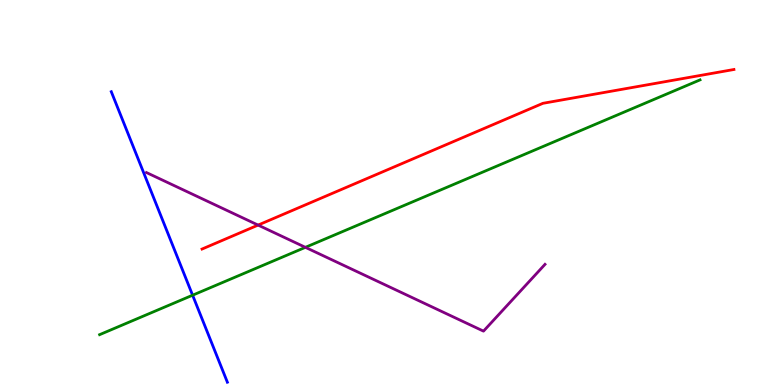[{'lines': ['blue', 'red'], 'intersections': []}, {'lines': ['green', 'red'], 'intersections': []}, {'lines': ['purple', 'red'], 'intersections': [{'x': 3.33, 'y': 4.15}]}, {'lines': ['blue', 'green'], 'intersections': [{'x': 2.49, 'y': 2.33}]}, {'lines': ['blue', 'purple'], 'intersections': []}, {'lines': ['green', 'purple'], 'intersections': [{'x': 3.94, 'y': 3.58}]}]